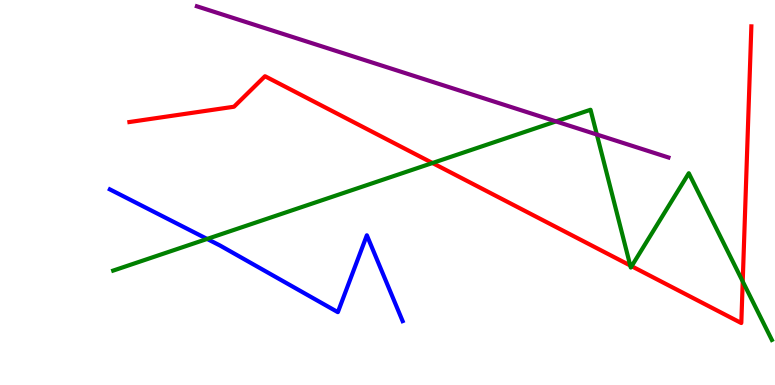[{'lines': ['blue', 'red'], 'intersections': []}, {'lines': ['green', 'red'], 'intersections': [{'x': 5.58, 'y': 5.77}, {'x': 8.13, 'y': 3.1}, {'x': 8.15, 'y': 3.09}, {'x': 9.58, 'y': 2.69}]}, {'lines': ['purple', 'red'], 'intersections': []}, {'lines': ['blue', 'green'], 'intersections': [{'x': 2.67, 'y': 3.79}]}, {'lines': ['blue', 'purple'], 'intersections': []}, {'lines': ['green', 'purple'], 'intersections': [{'x': 7.17, 'y': 6.85}, {'x': 7.7, 'y': 6.51}]}]